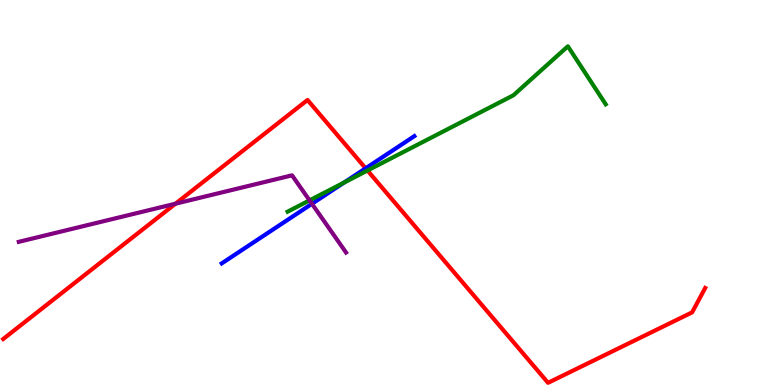[{'lines': ['blue', 'red'], 'intersections': [{'x': 4.72, 'y': 5.63}]}, {'lines': ['green', 'red'], 'intersections': [{'x': 4.74, 'y': 5.57}]}, {'lines': ['purple', 'red'], 'intersections': [{'x': 2.26, 'y': 4.71}]}, {'lines': ['blue', 'green'], 'intersections': [{'x': 4.44, 'y': 5.26}]}, {'lines': ['blue', 'purple'], 'intersections': [{'x': 4.03, 'y': 4.71}]}, {'lines': ['green', 'purple'], 'intersections': [{'x': 3.99, 'y': 4.8}]}]